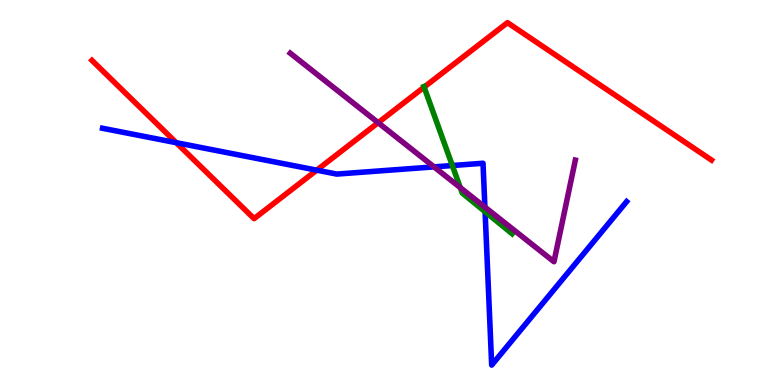[{'lines': ['blue', 'red'], 'intersections': [{'x': 2.27, 'y': 6.29}, {'x': 4.09, 'y': 5.58}]}, {'lines': ['green', 'red'], 'intersections': [{'x': 5.47, 'y': 7.74}]}, {'lines': ['purple', 'red'], 'intersections': [{'x': 4.88, 'y': 6.81}]}, {'lines': ['blue', 'green'], 'intersections': [{'x': 5.84, 'y': 5.7}, {'x': 6.26, 'y': 4.5}]}, {'lines': ['blue', 'purple'], 'intersections': [{'x': 5.6, 'y': 5.67}, {'x': 6.26, 'y': 4.62}]}, {'lines': ['green', 'purple'], 'intersections': [{'x': 5.94, 'y': 5.13}]}]